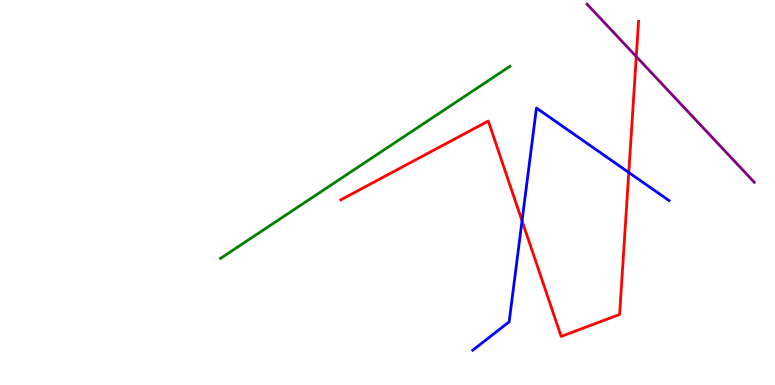[{'lines': ['blue', 'red'], 'intersections': [{'x': 6.74, 'y': 4.26}, {'x': 8.11, 'y': 5.52}]}, {'lines': ['green', 'red'], 'intersections': []}, {'lines': ['purple', 'red'], 'intersections': [{'x': 8.21, 'y': 8.53}]}, {'lines': ['blue', 'green'], 'intersections': []}, {'lines': ['blue', 'purple'], 'intersections': []}, {'lines': ['green', 'purple'], 'intersections': []}]